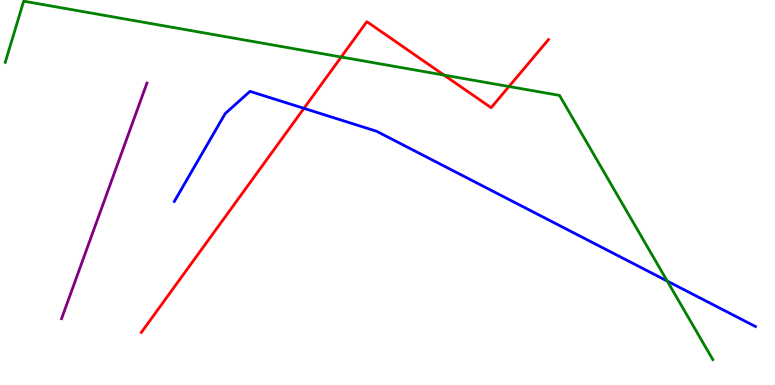[{'lines': ['blue', 'red'], 'intersections': [{'x': 3.92, 'y': 7.19}]}, {'lines': ['green', 'red'], 'intersections': [{'x': 4.4, 'y': 8.52}, {'x': 5.73, 'y': 8.05}, {'x': 6.57, 'y': 7.75}]}, {'lines': ['purple', 'red'], 'intersections': []}, {'lines': ['blue', 'green'], 'intersections': [{'x': 8.61, 'y': 2.7}]}, {'lines': ['blue', 'purple'], 'intersections': []}, {'lines': ['green', 'purple'], 'intersections': []}]